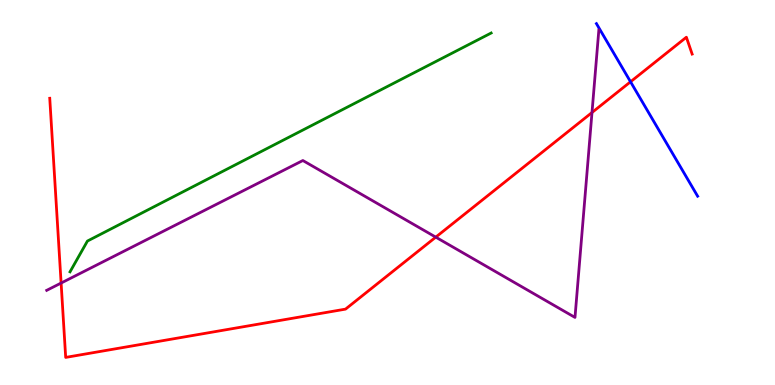[{'lines': ['blue', 'red'], 'intersections': [{'x': 8.14, 'y': 7.88}]}, {'lines': ['green', 'red'], 'intersections': []}, {'lines': ['purple', 'red'], 'intersections': [{'x': 0.789, 'y': 2.65}, {'x': 5.62, 'y': 3.84}, {'x': 7.64, 'y': 7.08}]}, {'lines': ['blue', 'green'], 'intersections': []}, {'lines': ['blue', 'purple'], 'intersections': []}, {'lines': ['green', 'purple'], 'intersections': []}]